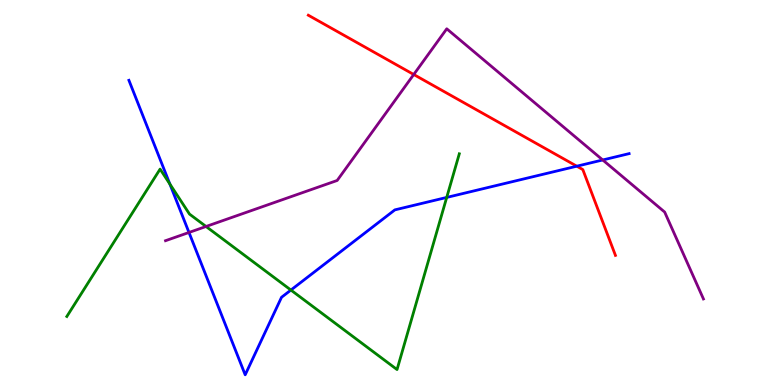[{'lines': ['blue', 'red'], 'intersections': [{'x': 7.44, 'y': 5.68}]}, {'lines': ['green', 'red'], 'intersections': []}, {'lines': ['purple', 'red'], 'intersections': [{'x': 5.34, 'y': 8.06}]}, {'lines': ['blue', 'green'], 'intersections': [{'x': 2.19, 'y': 5.22}, {'x': 3.75, 'y': 2.47}, {'x': 5.76, 'y': 4.87}]}, {'lines': ['blue', 'purple'], 'intersections': [{'x': 2.44, 'y': 3.96}, {'x': 7.78, 'y': 5.84}]}, {'lines': ['green', 'purple'], 'intersections': [{'x': 2.66, 'y': 4.12}]}]